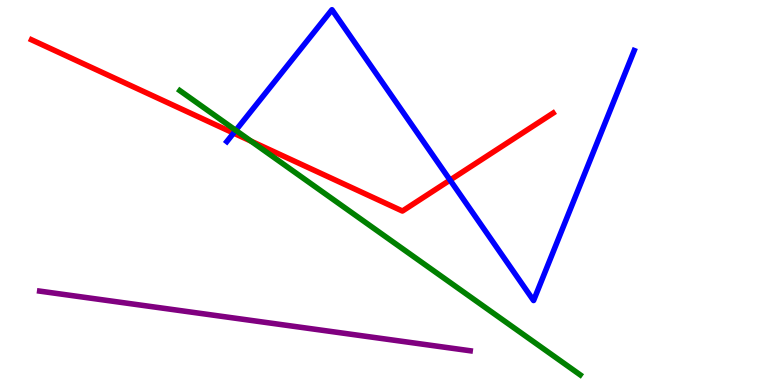[{'lines': ['blue', 'red'], 'intersections': [{'x': 3.01, 'y': 6.54}, {'x': 5.81, 'y': 5.32}]}, {'lines': ['green', 'red'], 'intersections': [{'x': 3.24, 'y': 6.33}]}, {'lines': ['purple', 'red'], 'intersections': []}, {'lines': ['blue', 'green'], 'intersections': [{'x': 3.04, 'y': 6.61}]}, {'lines': ['blue', 'purple'], 'intersections': []}, {'lines': ['green', 'purple'], 'intersections': []}]